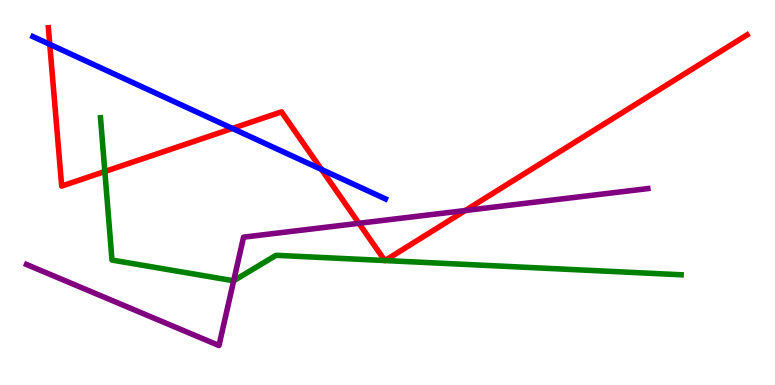[{'lines': ['blue', 'red'], 'intersections': [{'x': 0.642, 'y': 8.85}, {'x': 3.0, 'y': 6.66}, {'x': 4.15, 'y': 5.6}]}, {'lines': ['green', 'red'], 'intersections': [{'x': 1.35, 'y': 5.55}, {'x': 4.97, 'y': 3.23}, {'x': 4.97, 'y': 3.23}]}, {'lines': ['purple', 'red'], 'intersections': [{'x': 4.63, 'y': 4.2}, {'x': 6.0, 'y': 4.53}]}, {'lines': ['blue', 'green'], 'intersections': []}, {'lines': ['blue', 'purple'], 'intersections': []}, {'lines': ['green', 'purple'], 'intersections': [{'x': 3.02, 'y': 2.71}]}]